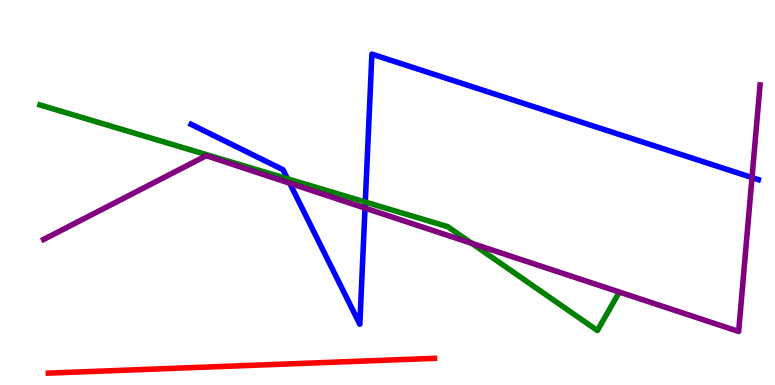[{'lines': ['blue', 'red'], 'intersections': []}, {'lines': ['green', 'red'], 'intersections': []}, {'lines': ['purple', 'red'], 'intersections': []}, {'lines': ['blue', 'green'], 'intersections': [{'x': 3.71, 'y': 5.35}, {'x': 4.71, 'y': 4.75}]}, {'lines': ['blue', 'purple'], 'intersections': [{'x': 3.74, 'y': 5.24}, {'x': 4.71, 'y': 4.6}, {'x': 9.7, 'y': 5.39}]}, {'lines': ['green', 'purple'], 'intersections': [{'x': 6.09, 'y': 3.68}]}]